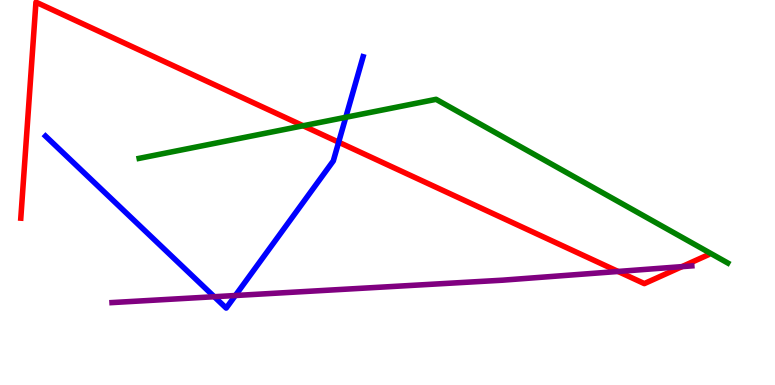[{'lines': ['blue', 'red'], 'intersections': [{'x': 4.37, 'y': 6.31}]}, {'lines': ['green', 'red'], 'intersections': [{'x': 3.91, 'y': 6.73}]}, {'lines': ['purple', 'red'], 'intersections': [{'x': 7.98, 'y': 2.95}, {'x': 8.8, 'y': 3.07}]}, {'lines': ['blue', 'green'], 'intersections': [{'x': 4.46, 'y': 6.95}]}, {'lines': ['blue', 'purple'], 'intersections': [{'x': 2.76, 'y': 2.29}, {'x': 3.04, 'y': 2.32}]}, {'lines': ['green', 'purple'], 'intersections': []}]